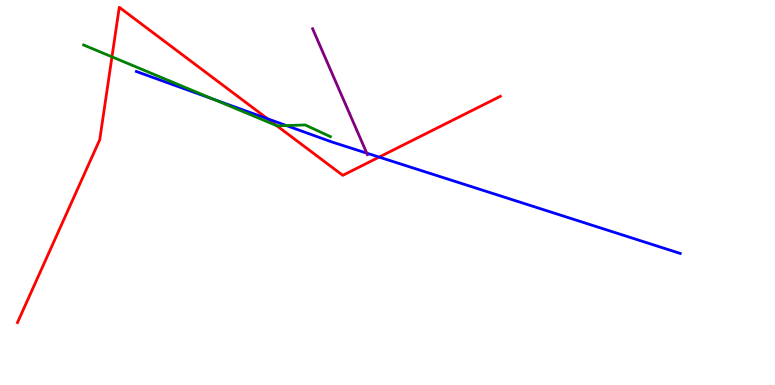[{'lines': ['blue', 'red'], 'intersections': [{'x': 3.45, 'y': 6.91}, {'x': 4.89, 'y': 5.92}]}, {'lines': ['green', 'red'], 'intersections': [{'x': 1.44, 'y': 8.52}, {'x': 3.57, 'y': 6.74}]}, {'lines': ['purple', 'red'], 'intersections': []}, {'lines': ['blue', 'green'], 'intersections': [{'x': 2.76, 'y': 7.42}, {'x': 3.7, 'y': 6.74}]}, {'lines': ['blue', 'purple'], 'intersections': [{'x': 4.73, 'y': 6.02}]}, {'lines': ['green', 'purple'], 'intersections': []}]